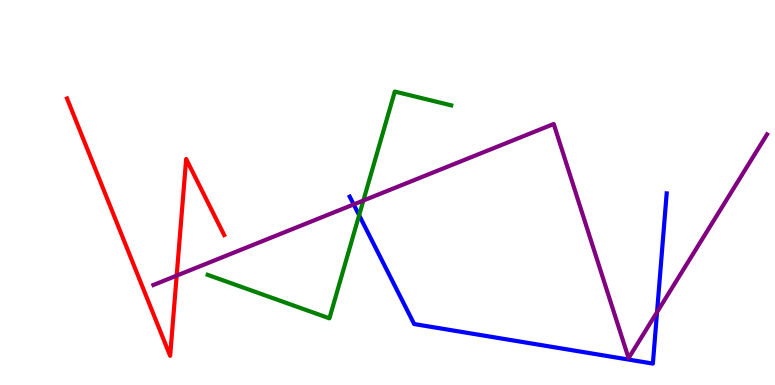[{'lines': ['blue', 'red'], 'intersections': []}, {'lines': ['green', 'red'], 'intersections': []}, {'lines': ['purple', 'red'], 'intersections': [{'x': 2.28, 'y': 2.84}]}, {'lines': ['blue', 'green'], 'intersections': [{'x': 4.63, 'y': 4.41}]}, {'lines': ['blue', 'purple'], 'intersections': [{'x': 4.56, 'y': 4.69}, {'x': 8.48, 'y': 1.89}]}, {'lines': ['green', 'purple'], 'intersections': [{'x': 4.69, 'y': 4.79}]}]